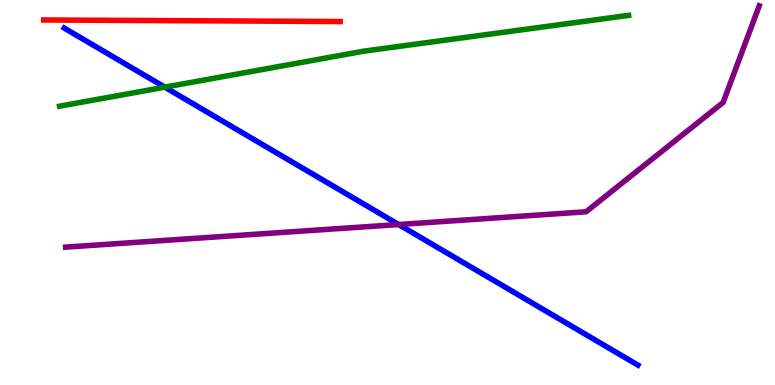[{'lines': ['blue', 'red'], 'intersections': []}, {'lines': ['green', 'red'], 'intersections': []}, {'lines': ['purple', 'red'], 'intersections': []}, {'lines': ['blue', 'green'], 'intersections': [{'x': 2.13, 'y': 7.74}]}, {'lines': ['blue', 'purple'], 'intersections': [{'x': 5.14, 'y': 4.17}]}, {'lines': ['green', 'purple'], 'intersections': []}]